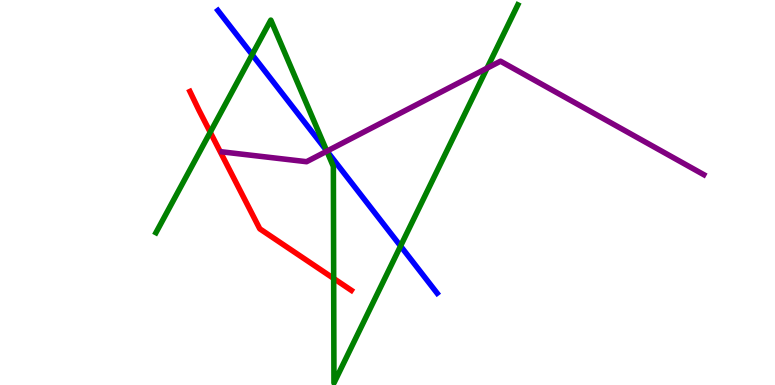[{'lines': ['blue', 'red'], 'intersections': []}, {'lines': ['green', 'red'], 'intersections': [{'x': 2.71, 'y': 6.57}, {'x': 4.31, 'y': 2.77}]}, {'lines': ['purple', 'red'], 'intersections': []}, {'lines': ['blue', 'green'], 'intersections': [{'x': 3.25, 'y': 8.58}, {'x': 4.21, 'y': 6.09}, {'x': 5.17, 'y': 3.61}]}, {'lines': ['blue', 'purple'], 'intersections': [{'x': 4.22, 'y': 6.07}]}, {'lines': ['green', 'purple'], 'intersections': [{'x': 4.22, 'y': 6.07}, {'x': 6.28, 'y': 8.23}]}]